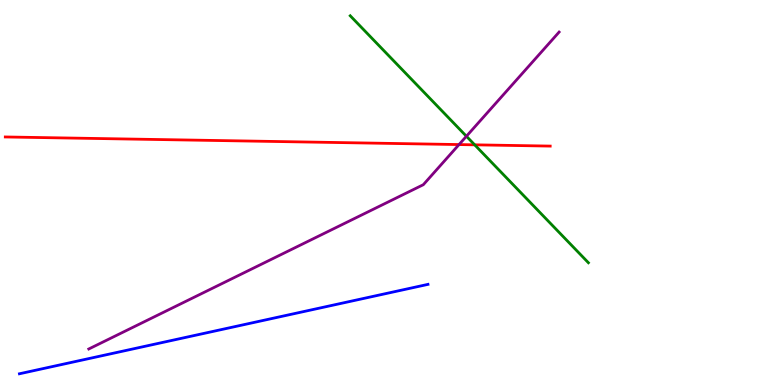[{'lines': ['blue', 'red'], 'intersections': []}, {'lines': ['green', 'red'], 'intersections': [{'x': 6.12, 'y': 6.24}]}, {'lines': ['purple', 'red'], 'intersections': [{'x': 5.92, 'y': 6.25}]}, {'lines': ['blue', 'green'], 'intersections': []}, {'lines': ['blue', 'purple'], 'intersections': []}, {'lines': ['green', 'purple'], 'intersections': [{'x': 6.02, 'y': 6.46}]}]